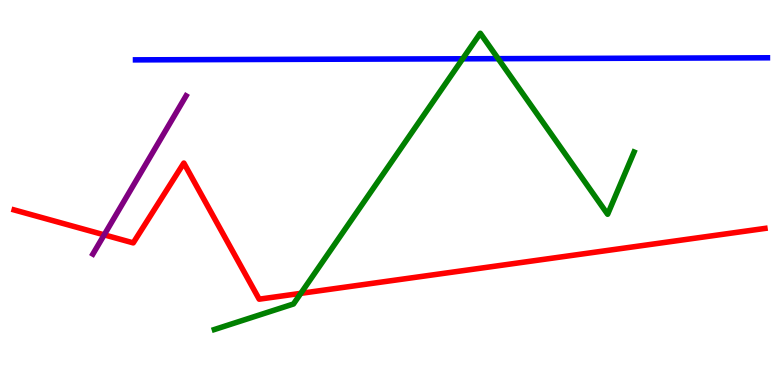[{'lines': ['blue', 'red'], 'intersections': []}, {'lines': ['green', 'red'], 'intersections': [{'x': 3.88, 'y': 2.38}]}, {'lines': ['purple', 'red'], 'intersections': [{'x': 1.34, 'y': 3.9}]}, {'lines': ['blue', 'green'], 'intersections': [{'x': 5.97, 'y': 8.47}, {'x': 6.43, 'y': 8.48}]}, {'lines': ['blue', 'purple'], 'intersections': []}, {'lines': ['green', 'purple'], 'intersections': []}]